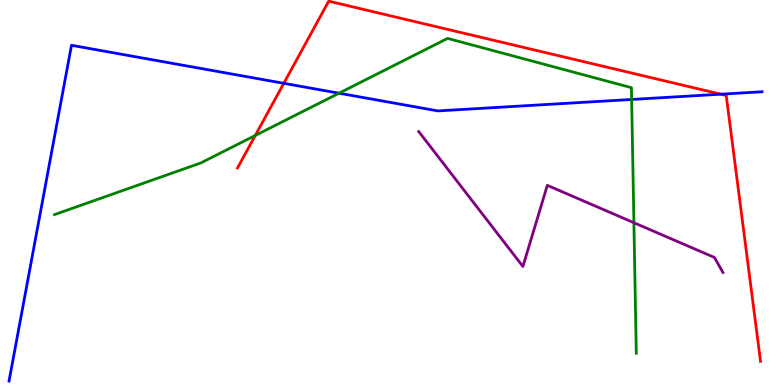[{'lines': ['blue', 'red'], 'intersections': [{'x': 3.66, 'y': 7.84}, {'x': 9.3, 'y': 7.55}]}, {'lines': ['green', 'red'], 'intersections': [{'x': 3.29, 'y': 6.48}]}, {'lines': ['purple', 'red'], 'intersections': []}, {'lines': ['blue', 'green'], 'intersections': [{'x': 4.37, 'y': 7.58}, {'x': 8.15, 'y': 7.42}]}, {'lines': ['blue', 'purple'], 'intersections': []}, {'lines': ['green', 'purple'], 'intersections': [{'x': 8.18, 'y': 4.22}]}]